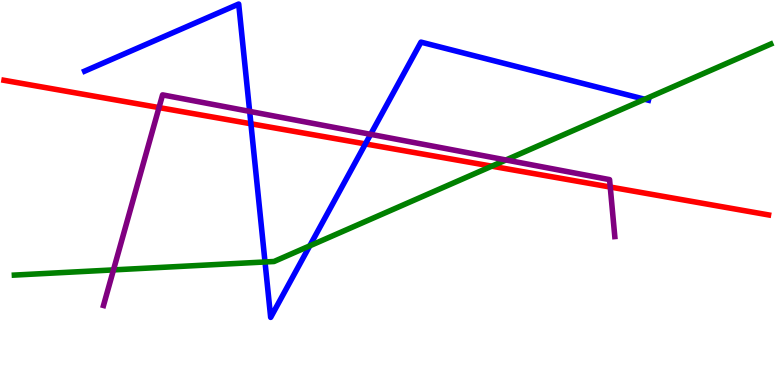[{'lines': ['blue', 'red'], 'intersections': [{'x': 3.24, 'y': 6.79}, {'x': 4.71, 'y': 6.26}]}, {'lines': ['green', 'red'], 'intersections': [{'x': 6.35, 'y': 5.68}]}, {'lines': ['purple', 'red'], 'intersections': [{'x': 2.05, 'y': 7.21}, {'x': 7.87, 'y': 5.14}]}, {'lines': ['blue', 'green'], 'intersections': [{'x': 3.42, 'y': 3.2}, {'x': 4.0, 'y': 3.61}, {'x': 8.32, 'y': 7.42}]}, {'lines': ['blue', 'purple'], 'intersections': [{'x': 3.22, 'y': 7.11}, {'x': 4.78, 'y': 6.51}]}, {'lines': ['green', 'purple'], 'intersections': [{'x': 1.46, 'y': 2.99}, {'x': 6.53, 'y': 5.84}]}]